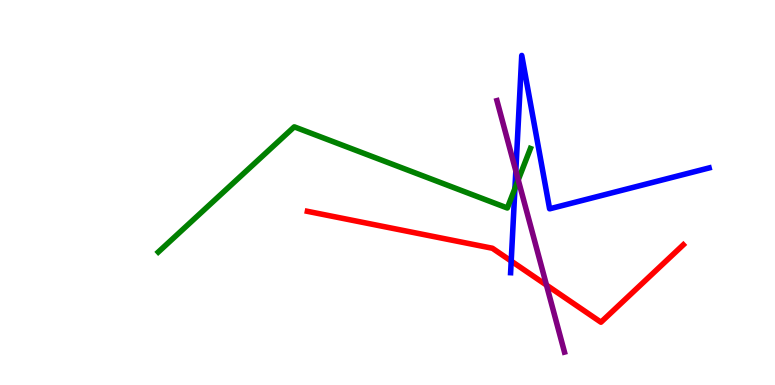[{'lines': ['blue', 'red'], 'intersections': [{'x': 6.6, 'y': 3.22}]}, {'lines': ['green', 'red'], 'intersections': []}, {'lines': ['purple', 'red'], 'intersections': [{'x': 7.05, 'y': 2.59}]}, {'lines': ['blue', 'green'], 'intersections': [{'x': 6.64, 'y': 5.11}]}, {'lines': ['blue', 'purple'], 'intersections': [{'x': 6.66, 'y': 5.56}]}, {'lines': ['green', 'purple'], 'intersections': [{'x': 6.69, 'y': 5.33}]}]